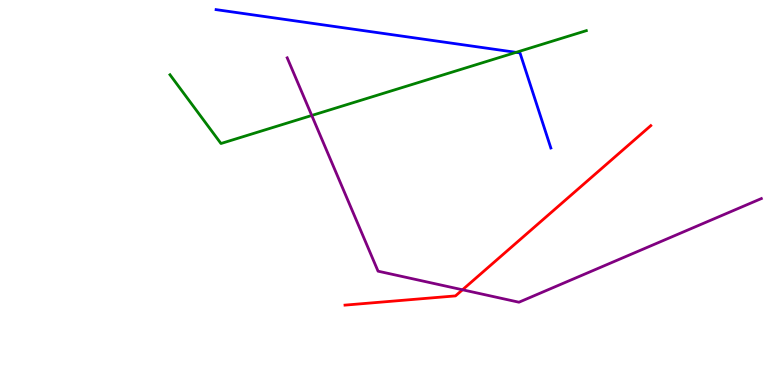[{'lines': ['blue', 'red'], 'intersections': []}, {'lines': ['green', 'red'], 'intersections': []}, {'lines': ['purple', 'red'], 'intersections': [{'x': 5.97, 'y': 2.47}]}, {'lines': ['blue', 'green'], 'intersections': [{'x': 6.66, 'y': 8.64}]}, {'lines': ['blue', 'purple'], 'intersections': []}, {'lines': ['green', 'purple'], 'intersections': [{'x': 4.02, 'y': 7.0}]}]